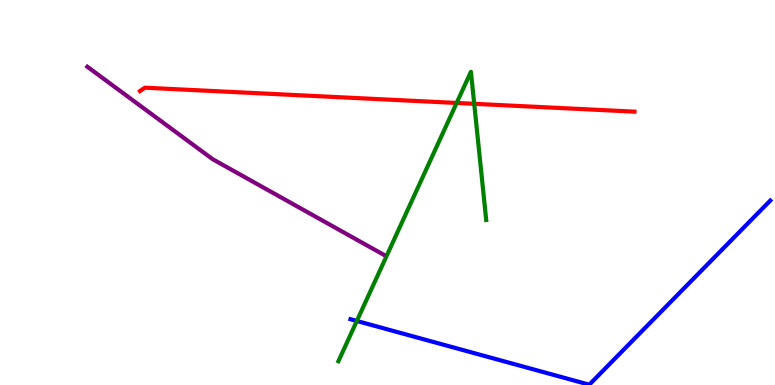[{'lines': ['blue', 'red'], 'intersections': []}, {'lines': ['green', 'red'], 'intersections': [{'x': 5.89, 'y': 7.33}, {'x': 6.12, 'y': 7.3}]}, {'lines': ['purple', 'red'], 'intersections': []}, {'lines': ['blue', 'green'], 'intersections': [{'x': 4.6, 'y': 1.66}]}, {'lines': ['blue', 'purple'], 'intersections': []}, {'lines': ['green', 'purple'], 'intersections': []}]